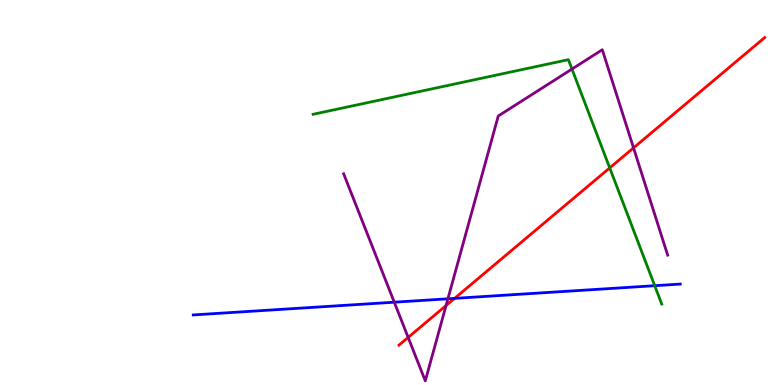[{'lines': ['blue', 'red'], 'intersections': [{'x': 5.87, 'y': 2.25}]}, {'lines': ['green', 'red'], 'intersections': [{'x': 7.87, 'y': 5.64}]}, {'lines': ['purple', 'red'], 'intersections': [{'x': 5.27, 'y': 1.24}, {'x': 5.76, 'y': 2.06}, {'x': 8.17, 'y': 6.16}]}, {'lines': ['blue', 'green'], 'intersections': [{'x': 8.45, 'y': 2.58}]}, {'lines': ['blue', 'purple'], 'intersections': [{'x': 5.09, 'y': 2.15}, {'x': 5.78, 'y': 2.24}]}, {'lines': ['green', 'purple'], 'intersections': [{'x': 7.38, 'y': 8.21}]}]